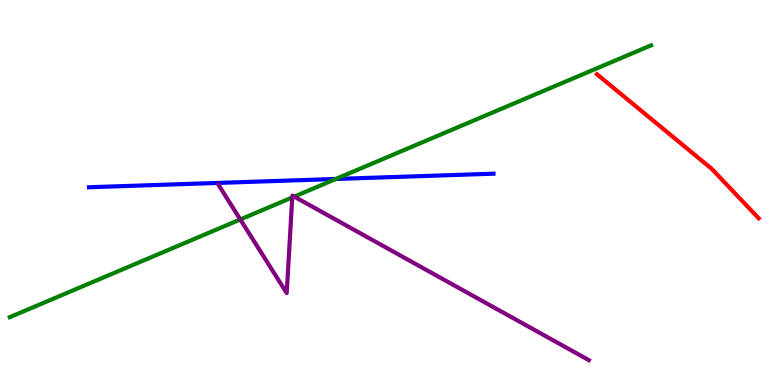[{'lines': ['blue', 'red'], 'intersections': []}, {'lines': ['green', 'red'], 'intersections': []}, {'lines': ['purple', 'red'], 'intersections': []}, {'lines': ['blue', 'green'], 'intersections': [{'x': 4.33, 'y': 5.35}]}, {'lines': ['blue', 'purple'], 'intersections': []}, {'lines': ['green', 'purple'], 'intersections': [{'x': 3.1, 'y': 4.3}, {'x': 3.77, 'y': 4.87}, {'x': 3.8, 'y': 4.89}]}]